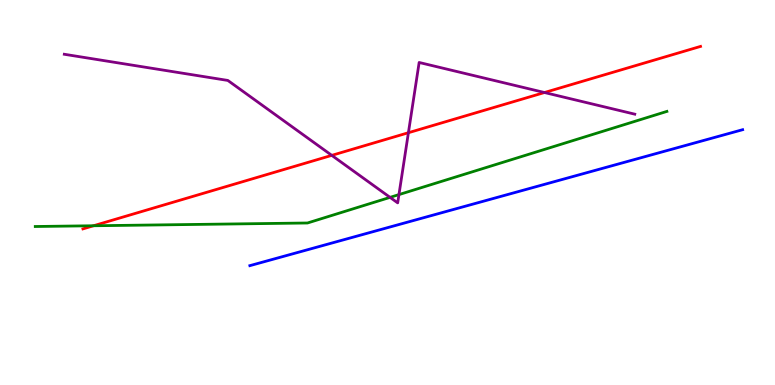[{'lines': ['blue', 'red'], 'intersections': []}, {'lines': ['green', 'red'], 'intersections': [{'x': 1.21, 'y': 4.14}]}, {'lines': ['purple', 'red'], 'intersections': [{'x': 4.28, 'y': 5.96}, {'x': 5.27, 'y': 6.55}, {'x': 7.03, 'y': 7.6}]}, {'lines': ['blue', 'green'], 'intersections': []}, {'lines': ['blue', 'purple'], 'intersections': []}, {'lines': ['green', 'purple'], 'intersections': [{'x': 5.03, 'y': 4.87}, {'x': 5.15, 'y': 4.95}]}]